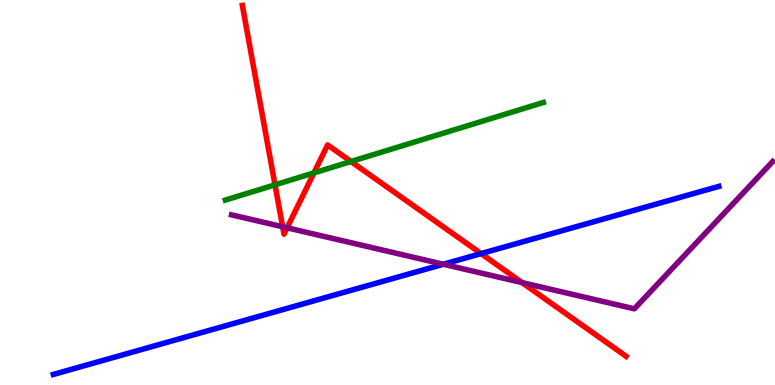[{'lines': ['blue', 'red'], 'intersections': [{'x': 6.21, 'y': 3.41}]}, {'lines': ['green', 'red'], 'intersections': [{'x': 3.55, 'y': 5.2}, {'x': 4.05, 'y': 5.51}, {'x': 4.53, 'y': 5.8}]}, {'lines': ['purple', 'red'], 'intersections': [{'x': 3.65, 'y': 4.11}, {'x': 3.7, 'y': 4.08}, {'x': 6.74, 'y': 2.66}]}, {'lines': ['blue', 'green'], 'intersections': []}, {'lines': ['blue', 'purple'], 'intersections': [{'x': 5.72, 'y': 3.14}]}, {'lines': ['green', 'purple'], 'intersections': []}]